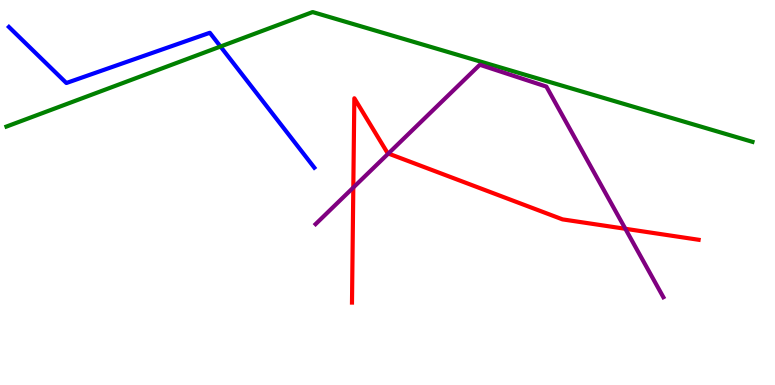[{'lines': ['blue', 'red'], 'intersections': []}, {'lines': ['green', 'red'], 'intersections': []}, {'lines': ['purple', 'red'], 'intersections': [{'x': 4.56, 'y': 5.13}, {'x': 5.01, 'y': 6.01}, {'x': 8.07, 'y': 4.06}]}, {'lines': ['blue', 'green'], 'intersections': [{'x': 2.84, 'y': 8.79}]}, {'lines': ['blue', 'purple'], 'intersections': []}, {'lines': ['green', 'purple'], 'intersections': []}]